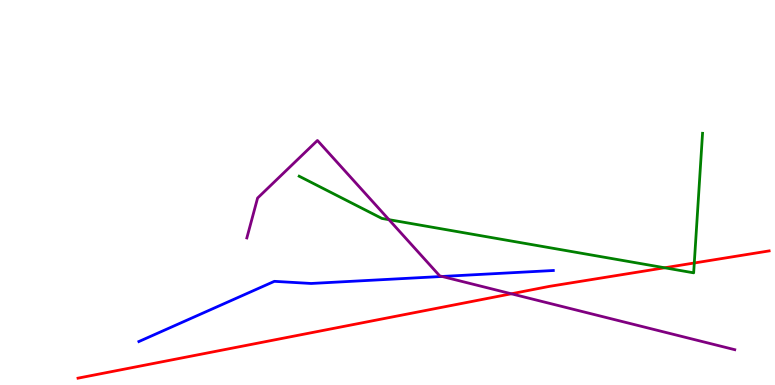[{'lines': ['blue', 'red'], 'intersections': []}, {'lines': ['green', 'red'], 'intersections': [{'x': 8.58, 'y': 3.04}, {'x': 8.96, 'y': 3.17}]}, {'lines': ['purple', 'red'], 'intersections': [{'x': 6.6, 'y': 2.37}]}, {'lines': ['blue', 'green'], 'intersections': []}, {'lines': ['blue', 'purple'], 'intersections': [{'x': 5.7, 'y': 2.82}]}, {'lines': ['green', 'purple'], 'intersections': [{'x': 5.02, 'y': 4.29}]}]